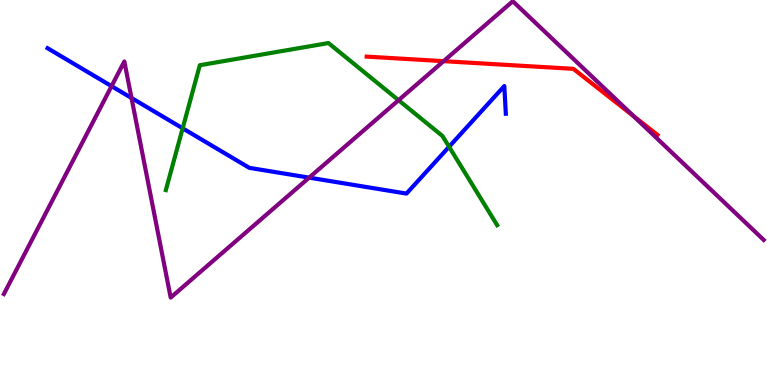[{'lines': ['blue', 'red'], 'intersections': []}, {'lines': ['green', 'red'], 'intersections': []}, {'lines': ['purple', 'red'], 'intersections': [{'x': 5.72, 'y': 8.41}, {'x': 8.18, 'y': 6.98}]}, {'lines': ['blue', 'green'], 'intersections': [{'x': 2.36, 'y': 6.67}, {'x': 5.79, 'y': 6.19}]}, {'lines': ['blue', 'purple'], 'intersections': [{'x': 1.44, 'y': 7.76}, {'x': 1.7, 'y': 7.46}, {'x': 3.99, 'y': 5.39}]}, {'lines': ['green', 'purple'], 'intersections': [{'x': 5.14, 'y': 7.4}]}]